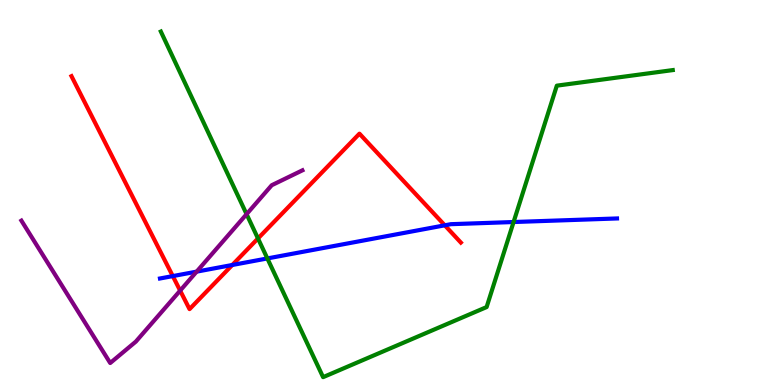[{'lines': ['blue', 'red'], 'intersections': [{'x': 2.23, 'y': 2.83}, {'x': 3.0, 'y': 3.12}, {'x': 5.74, 'y': 4.15}]}, {'lines': ['green', 'red'], 'intersections': [{'x': 3.33, 'y': 3.81}]}, {'lines': ['purple', 'red'], 'intersections': [{'x': 2.32, 'y': 2.45}]}, {'lines': ['blue', 'green'], 'intersections': [{'x': 3.45, 'y': 3.29}, {'x': 6.63, 'y': 4.23}]}, {'lines': ['blue', 'purple'], 'intersections': [{'x': 2.54, 'y': 2.94}]}, {'lines': ['green', 'purple'], 'intersections': [{'x': 3.18, 'y': 4.44}]}]